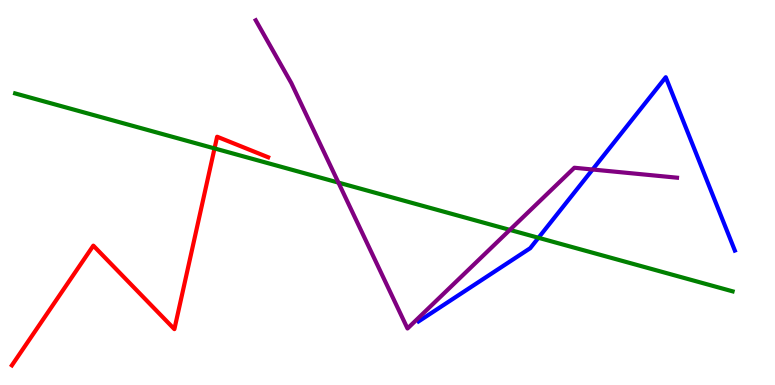[{'lines': ['blue', 'red'], 'intersections': []}, {'lines': ['green', 'red'], 'intersections': [{'x': 2.77, 'y': 6.14}]}, {'lines': ['purple', 'red'], 'intersections': []}, {'lines': ['blue', 'green'], 'intersections': [{'x': 6.95, 'y': 3.82}]}, {'lines': ['blue', 'purple'], 'intersections': [{'x': 7.65, 'y': 5.6}]}, {'lines': ['green', 'purple'], 'intersections': [{'x': 4.37, 'y': 5.26}, {'x': 6.58, 'y': 4.03}]}]